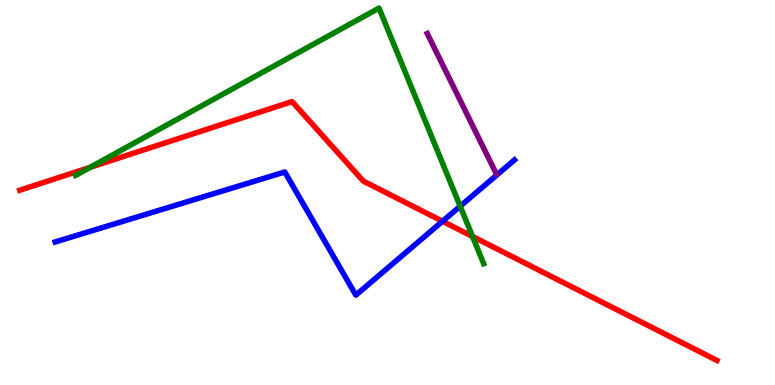[{'lines': ['blue', 'red'], 'intersections': [{'x': 5.71, 'y': 4.25}]}, {'lines': ['green', 'red'], 'intersections': [{'x': 1.16, 'y': 5.66}, {'x': 6.1, 'y': 3.86}]}, {'lines': ['purple', 'red'], 'intersections': []}, {'lines': ['blue', 'green'], 'intersections': [{'x': 5.94, 'y': 4.64}]}, {'lines': ['blue', 'purple'], 'intersections': []}, {'lines': ['green', 'purple'], 'intersections': []}]